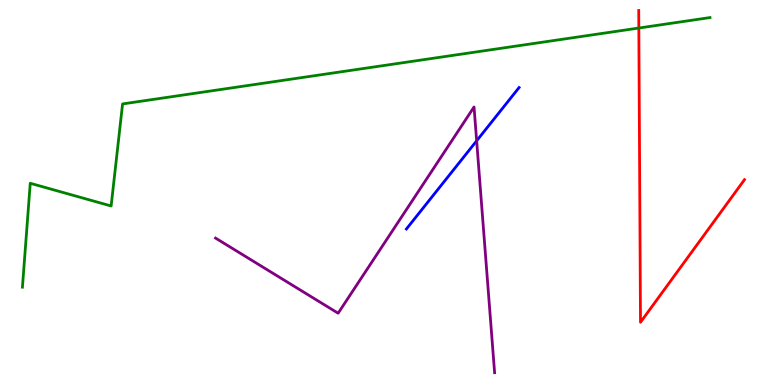[{'lines': ['blue', 'red'], 'intersections': []}, {'lines': ['green', 'red'], 'intersections': [{'x': 8.24, 'y': 9.27}]}, {'lines': ['purple', 'red'], 'intersections': []}, {'lines': ['blue', 'green'], 'intersections': []}, {'lines': ['blue', 'purple'], 'intersections': [{'x': 6.15, 'y': 6.34}]}, {'lines': ['green', 'purple'], 'intersections': []}]